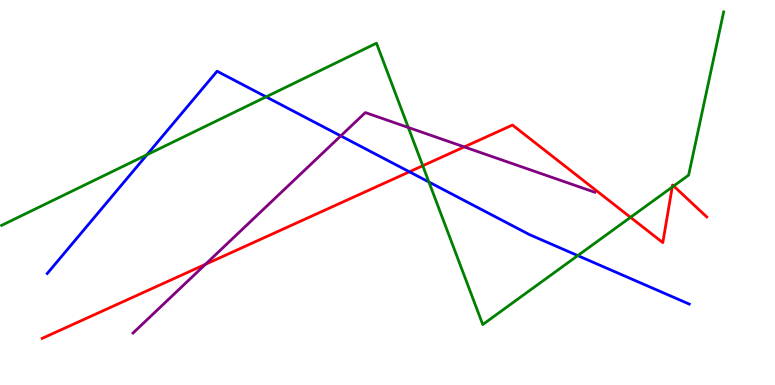[{'lines': ['blue', 'red'], 'intersections': [{'x': 5.28, 'y': 5.54}]}, {'lines': ['green', 'red'], 'intersections': [{'x': 5.45, 'y': 5.7}, {'x': 8.14, 'y': 4.35}, {'x': 8.67, 'y': 5.14}, {'x': 8.69, 'y': 5.17}]}, {'lines': ['purple', 'red'], 'intersections': [{'x': 2.65, 'y': 3.13}, {'x': 5.99, 'y': 6.18}]}, {'lines': ['blue', 'green'], 'intersections': [{'x': 1.9, 'y': 5.98}, {'x': 3.43, 'y': 7.48}, {'x': 5.53, 'y': 5.27}, {'x': 7.45, 'y': 3.36}]}, {'lines': ['blue', 'purple'], 'intersections': [{'x': 4.4, 'y': 6.47}]}, {'lines': ['green', 'purple'], 'intersections': [{'x': 5.27, 'y': 6.69}]}]